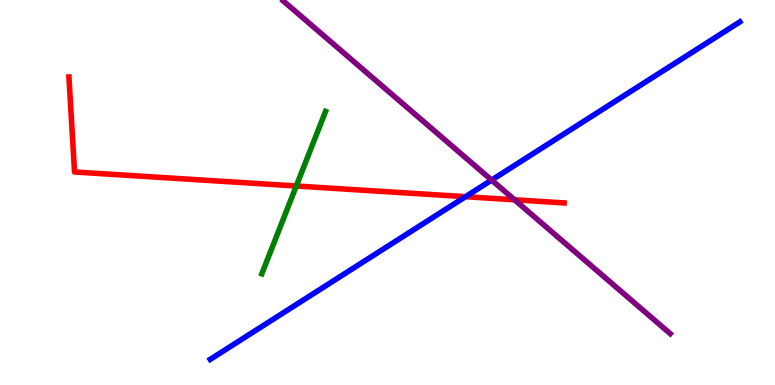[{'lines': ['blue', 'red'], 'intersections': [{'x': 6.01, 'y': 4.89}]}, {'lines': ['green', 'red'], 'intersections': [{'x': 3.82, 'y': 5.17}]}, {'lines': ['purple', 'red'], 'intersections': [{'x': 6.64, 'y': 4.81}]}, {'lines': ['blue', 'green'], 'intersections': []}, {'lines': ['blue', 'purple'], 'intersections': [{'x': 6.34, 'y': 5.32}]}, {'lines': ['green', 'purple'], 'intersections': []}]